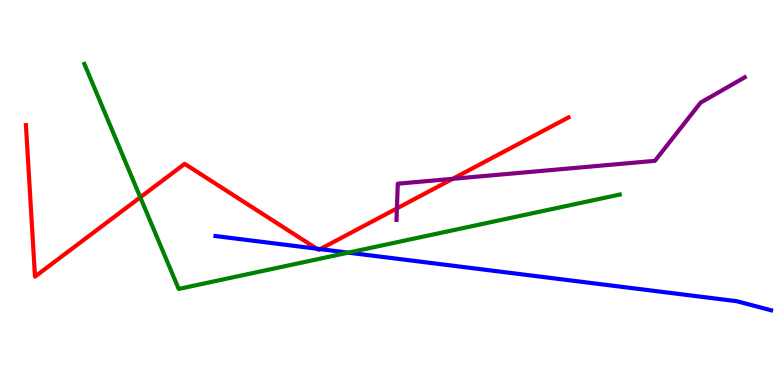[{'lines': ['blue', 'red'], 'intersections': [{'x': 4.09, 'y': 3.54}, {'x': 4.13, 'y': 3.53}]}, {'lines': ['green', 'red'], 'intersections': [{'x': 1.81, 'y': 4.88}]}, {'lines': ['purple', 'red'], 'intersections': [{'x': 5.12, 'y': 4.59}, {'x': 5.84, 'y': 5.36}]}, {'lines': ['blue', 'green'], 'intersections': [{'x': 4.49, 'y': 3.44}]}, {'lines': ['blue', 'purple'], 'intersections': []}, {'lines': ['green', 'purple'], 'intersections': []}]